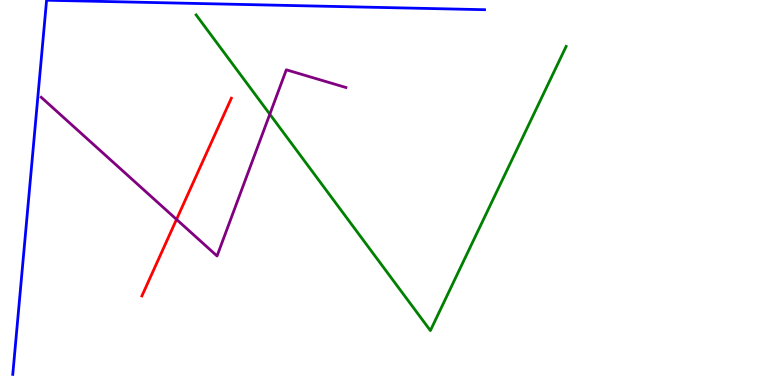[{'lines': ['blue', 'red'], 'intersections': []}, {'lines': ['green', 'red'], 'intersections': []}, {'lines': ['purple', 'red'], 'intersections': [{'x': 2.28, 'y': 4.3}]}, {'lines': ['blue', 'green'], 'intersections': []}, {'lines': ['blue', 'purple'], 'intersections': []}, {'lines': ['green', 'purple'], 'intersections': [{'x': 3.48, 'y': 7.03}]}]